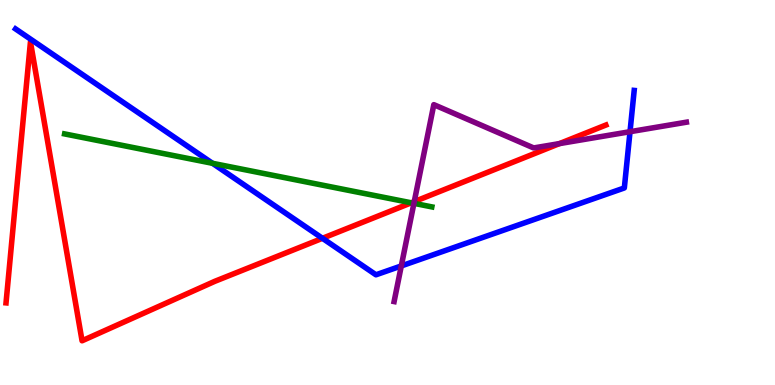[{'lines': ['blue', 'red'], 'intersections': [{'x': 4.16, 'y': 3.81}]}, {'lines': ['green', 'red'], 'intersections': [{'x': 5.31, 'y': 4.73}]}, {'lines': ['purple', 'red'], 'intersections': [{'x': 5.35, 'y': 4.76}, {'x': 7.22, 'y': 6.27}]}, {'lines': ['blue', 'green'], 'intersections': [{'x': 2.74, 'y': 5.76}]}, {'lines': ['blue', 'purple'], 'intersections': [{'x': 5.18, 'y': 3.09}, {'x': 8.13, 'y': 6.58}]}, {'lines': ['green', 'purple'], 'intersections': [{'x': 5.34, 'y': 4.72}]}]